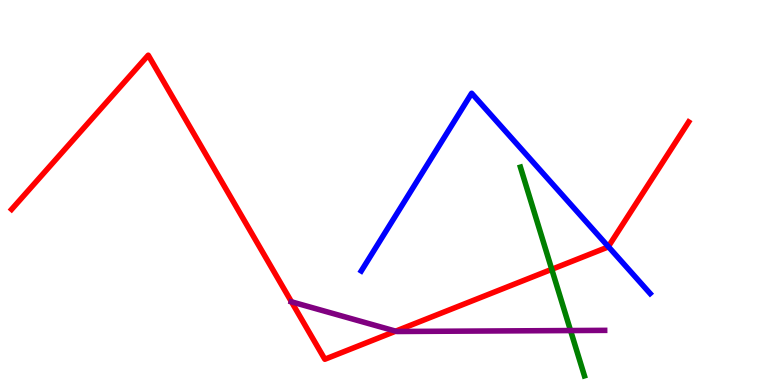[{'lines': ['blue', 'red'], 'intersections': [{'x': 7.85, 'y': 3.59}]}, {'lines': ['green', 'red'], 'intersections': [{'x': 7.12, 'y': 3.0}]}, {'lines': ['purple', 'red'], 'intersections': [{'x': 3.76, 'y': 2.16}, {'x': 5.11, 'y': 1.4}]}, {'lines': ['blue', 'green'], 'intersections': []}, {'lines': ['blue', 'purple'], 'intersections': []}, {'lines': ['green', 'purple'], 'intersections': [{'x': 7.36, 'y': 1.41}]}]